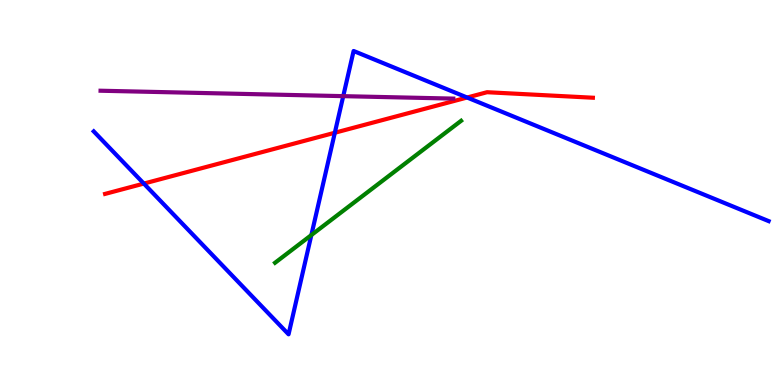[{'lines': ['blue', 'red'], 'intersections': [{'x': 1.86, 'y': 5.23}, {'x': 4.32, 'y': 6.55}, {'x': 6.03, 'y': 7.47}]}, {'lines': ['green', 'red'], 'intersections': []}, {'lines': ['purple', 'red'], 'intersections': []}, {'lines': ['blue', 'green'], 'intersections': [{'x': 4.02, 'y': 3.89}]}, {'lines': ['blue', 'purple'], 'intersections': [{'x': 4.43, 'y': 7.5}]}, {'lines': ['green', 'purple'], 'intersections': []}]